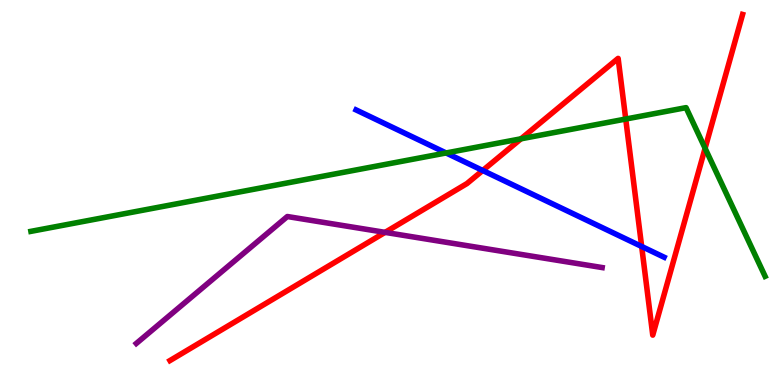[{'lines': ['blue', 'red'], 'intersections': [{'x': 6.23, 'y': 5.57}, {'x': 8.28, 'y': 3.6}]}, {'lines': ['green', 'red'], 'intersections': [{'x': 6.72, 'y': 6.39}, {'x': 8.07, 'y': 6.91}, {'x': 9.1, 'y': 6.15}]}, {'lines': ['purple', 'red'], 'intersections': [{'x': 4.97, 'y': 3.96}]}, {'lines': ['blue', 'green'], 'intersections': [{'x': 5.76, 'y': 6.03}]}, {'lines': ['blue', 'purple'], 'intersections': []}, {'lines': ['green', 'purple'], 'intersections': []}]